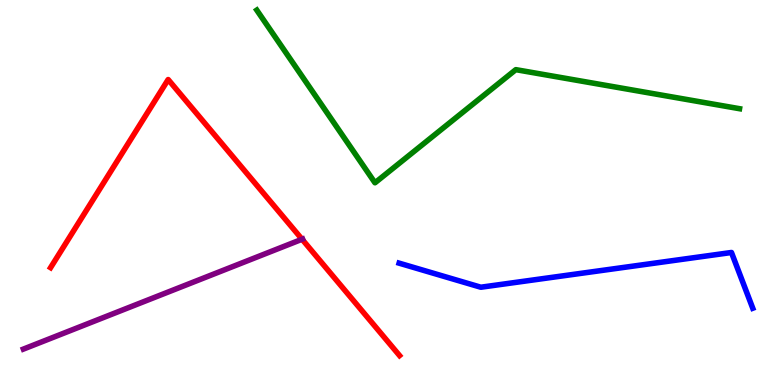[{'lines': ['blue', 'red'], 'intersections': []}, {'lines': ['green', 'red'], 'intersections': []}, {'lines': ['purple', 'red'], 'intersections': [{'x': 3.9, 'y': 3.79}]}, {'lines': ['blue', 'green'], 'intersections': []}, {'lines': ['blue', 'purple'], 'intersections': []}, {'lines': ['green', 'purple'], 'intersections': []}]